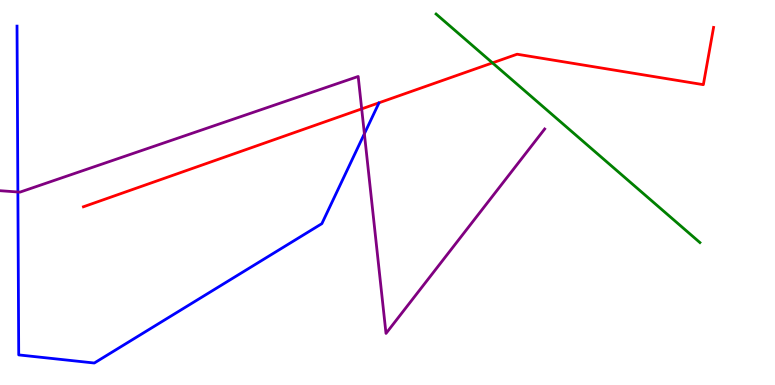[{'lines': ['blue', 'red'], 'intersections': []}, {'lines': ['green', 'red'], 'intersections': [{'x': 6.35, 'y': 8.37}]}, {'lines': ['purple', 'red'], 'intersections': [{'x': 4.67, 'y': 7.17}]}, {'lines': ['blue', 'green'], 'intersections': []}, {'lines': ['blue', 'purple'], 'intersections': [{'x': 0.231, 'y': 5.01}, {'x': 4.7, 'y': 6.53}]}, {'lines': ['green', 'purple'], 'intersections': []}]